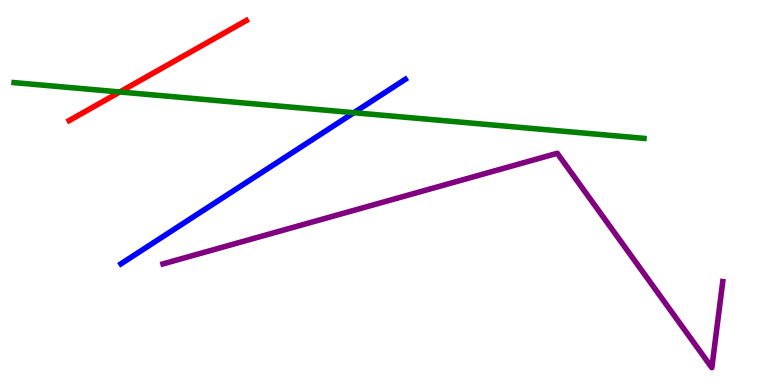[{'lines': ['blue', 'red'], 'intersections': []}, {'lines': ['green', 'red'], 'intersections': [{'x': 1.55, 'y': 7.61}]}, {'lines': ['purple', 'red'], 'intersections': []}, {'lines': ['blue', 'green'], 'intersections': [{'x': 4.57, 'y': 7.07}]}, {'lines': ['blue', 'purple'], 'intersections': []}, {'lines': ['green', 'purple'], 'intersections': []}]